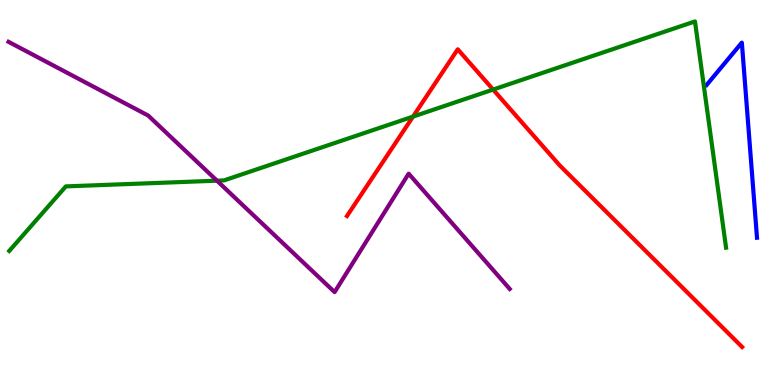[{'lines': ['blue', 'red'], 'intersections': []}, {'lines': ['green', 'red'], 'intersections': [{'x': 5.33, 'y': 6.97}, {'x': 6.36, 'y': 7.67}]}, {'lines': ['purple', 'red'], 'intersections': []}, {'lines': ['blue', 'green'], 'intersections': []}, {'lines': ['blue', 'purple'], 'intersections': []}, {'lines': ['green', 'purple'], 'intersections': [{'x': 2.8, 'y': 5.31}]}]